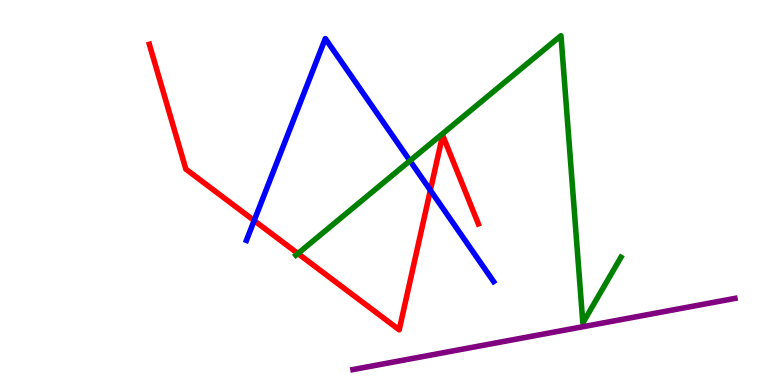[{'lines': ['blue', 'red'], 'intersections': [{'x': 3.28, 'y': 4.27}, {'x': 5.55, 'y': 5.06}]}, {'lines': ['green', 'red'], 'intersections': [{'x': 3.84, 'y': 3.42}]}, {'lines': ['purple', 'red'], 'intersections': []}, {'lines': ['blue', 'green'], 'intersections': [{'x': 5.29, 'y': 5.82}]}, {'lines': ['blue', 'purple'], 'intersections': []}, {'lines': ['green', 'purple'], 'intersections': []}]